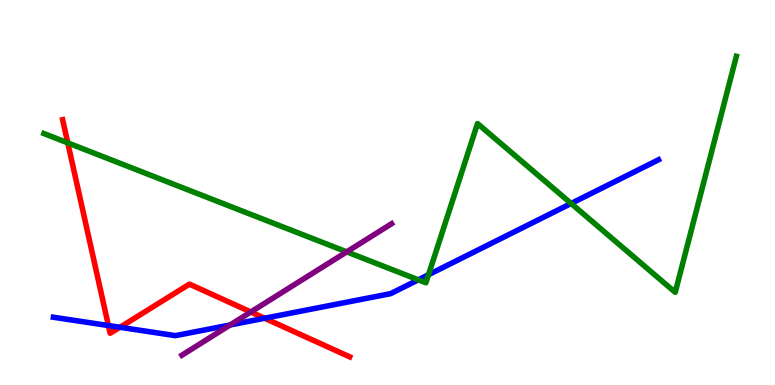[{'lines': ['blue', 'red'], 'intersections': [{'x': 1.4, 'y': 1.54}, {'x': 1.55, 'y': 1.5}, {'x': 3.41, 'y': 1.73}]}, {'lines': ['green', 'red'], 'intersections': [{'x': 0.875, 'y': 6.29}]}, {'lines': ['purple', 'red'], 'intersections': [{'x': 3.24, 'y': 1.9}]}, {'lines': ['blue', 'green'], 'intersections': [{'x': 5.4, 'y': 2.73}, {'x': 5.53, 'y': 2.86}, {'x': 7.37, 'y': 4.72}]}, {'lines': ['blue', 'purple'], 'intersections': [{'x': 2.97, 'y': 1.56}]}, {'lines': ['green', 'purple'], 'intersections': [{'x': 4.47, 'y': 3.46}]}]